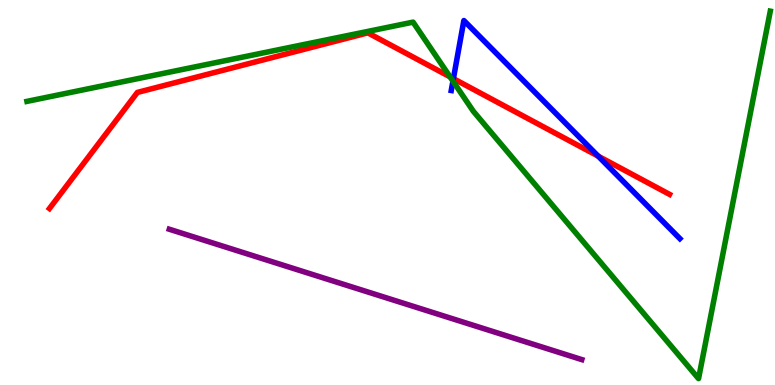[{'lines': ['blue', 'red'], 'intersections': [{'x': 5.85, 'y': 7.96}, {'x': 7.72, 'y': 5.94}]}, {'lines': ['green', 'red'], 'intersections': [{'x': 5.81, 'y': 8.0}]}, {'lines': ['purple', 'red'], 'intersections': []}, {'lines': ['blue', 'green'], 'intersections': [{'x': 5.84, 'y': 7.89}]}, {'lines': ['blue', 'purple'], 'intersections': []}, {'lines': ['green', 'purple'], 'intersections': []}]